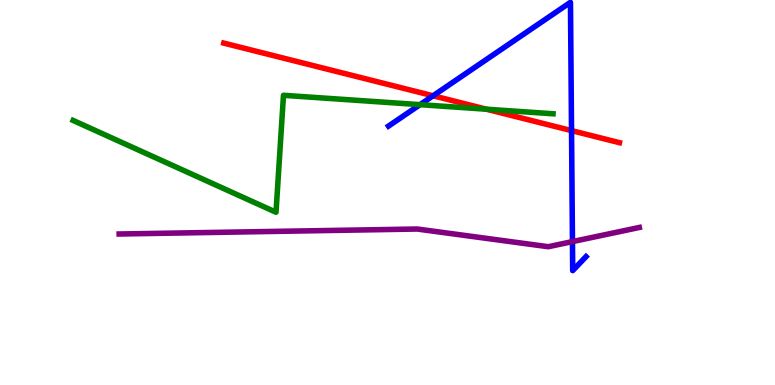[{'lines': ['blue', 'red'], 'intersections': [{'x': 5.59, 'y': 7.51}, {'x': 7.37, 'y': 6.61}]}, {'lines': ['green', 'red'], 'intersections': [{'x': 6.28, 'y': 7.16}]}, {'lines': ['purple', 'red'], 'intersections': []}, {'lines': ['blue', 'green'], 'intersections': [{'x': 5.42, 'y': 7.28}]}, {'lines': ['blue', 'purple'], 'intersections': [{'x': 7.39, 'y': 3.72}]}, {'lines': ['green', 'purple'], 'intersections': []}]